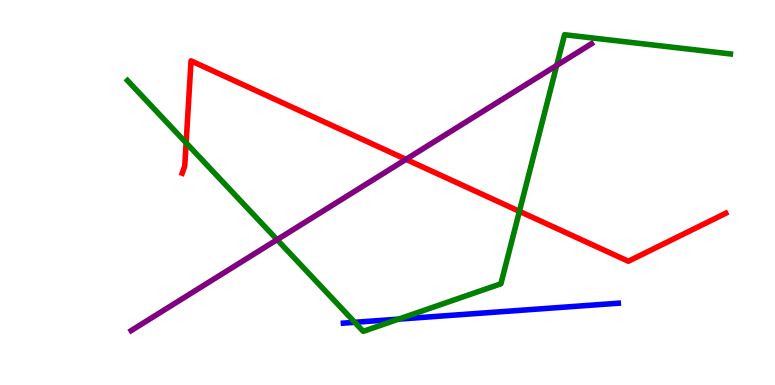[{'lines': ['blue', 'red'], 'intersections': []}, {'lines': ['green', 'red'], 'intersections': [{'x': 2.4, 'y': 6.29}, {'x': 6.7, 'y': 4.51}]}, {'lines': ['purple', 'red'], 'intersections': [{'x': 5.24, 'y': 5.86}]}, {'lines': ['blue', 'green'], 'intersections': [{'x': 4.58, 'y': 1.63}, {'x': 5.14, 'y': 1.71}]}, {'lines': ['blue', 'purple'], 'intersections': []}, {'lines': ['green', 'purple'], 'intersections': [{'x': 3.58, 'y': 3.77}, {'x': 7.18, 'y': 8.3}]}]